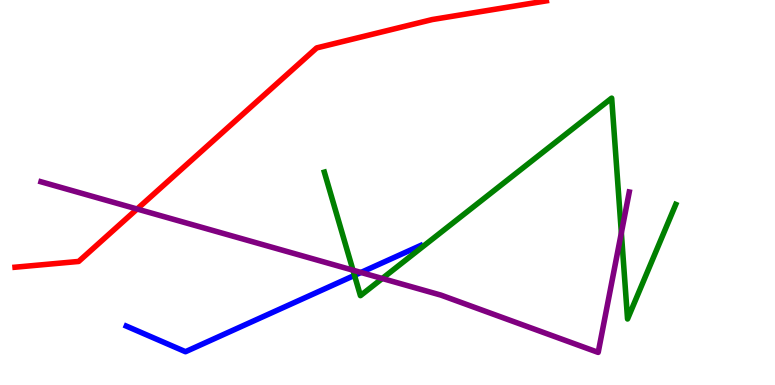[{'lines': ['blue', 'red'], 'intersections': []}, {'lines': ['green', 'red'], 'intersections': []}, {'lines': ['purple', 'red'], 'intersections': [{'x': 1.77, 'y': 4.57}]}, {'lines': ['blue', 'green'], 'intersections': [{'x': 4.57, 'y': 2.85}]}, {'lines': ['blue', 'purple'], 'intersections': [{'x': 4.66, 'y': 2.92}]}, {'lines': ['green', 'purple'], 'intersections': [{'x': 4.55, 'y': 2.98}, {'x': 4.93, 'y': 2.77}, {'x': 8.02, 'y': 3.95}]}]